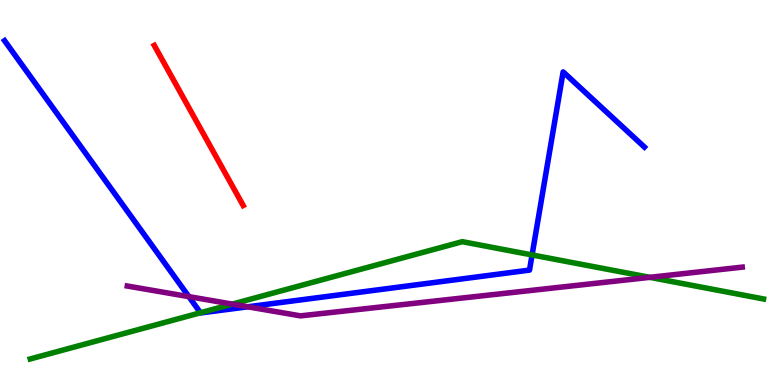[{'lines': ['blue', 'red'], 'intersections': []}, {'lines': ['green', 'red'], 'intersections': []}, {'lines': ['purple', 'red'], 'intersections': []}, {'lines': ['blue', 'green'], 'intersections': [{'x': 2.59, 'y': 1.88}, {'x': 6.87, 'y': 3.38}]}, {'lines': ['blue', 'purple'], 'intersections': [{'x': 2.44, 'y': 2.3}, {'x': 3.2, 'y': 2.03}]}, {'lines': ['green', 'purple'], 'intersections': [{'x': 3.0, 'y': 2.1}, {'x': 8.38, 'y': 2.8}]}]